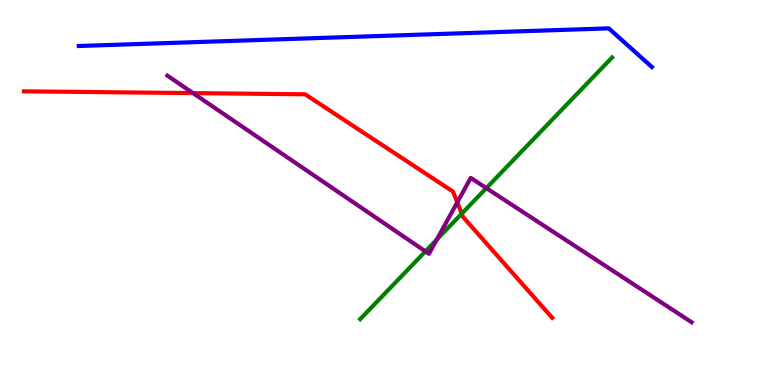[{'lines': ['blue', 'red'], 'intersections': []}, {'lines': ['green', 'red'], 'intersections': [{'x': 5.96, 'y': 4.45}]}, {'lines': ['purple', 'red'], 'intersections': [{'x': 2.49, 'y': 7.58}, {'x': 5.9, 'y': 4.74}]}, {'lines': ['blue', 'green'], 'intersections': []}, {'lines': ['blue', 'purple'], 'intersections': []}, {'lines': ['green', 'purple'], 'intersections': [{'x': 5.49, 'y': 3.47}, {'x': 5.64, 'y': 3.78}, {'x': 6.28, 'y': 5.11}]}]